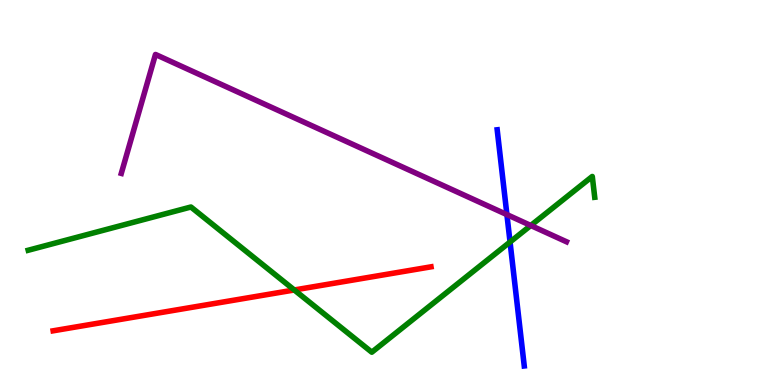[{'lines': ['blue', 'red'], 'intersections': []}, {'lines': ['green', 'red'], 'intersections': [{'x': 3.8, 'y': 2.47}]}, {'lines': ['purple', 'red'], 'intersections': []}, {'lines': ['blue', 'green'], 'intersections': [{'x': 6.58, 'y': 3.71}]}, {'lines': ['blue', 'purple'], 'intersections': [{'x': 6.54, 'y': 4.43}]}, {'lines': ['green', 'purple'], 'intersections': [{'x': 6.85, 'y': 4.14}]}]